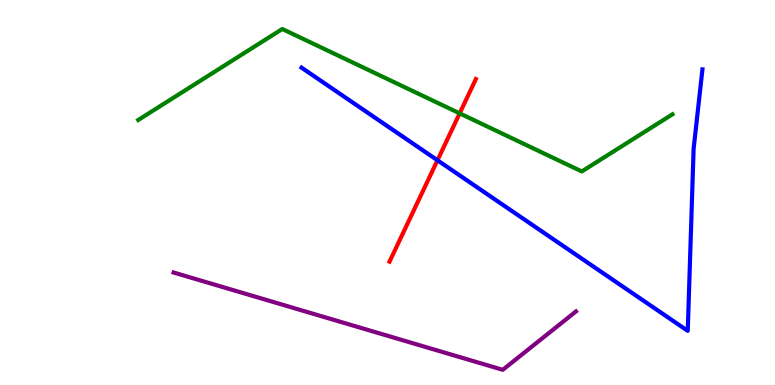[{'lines': ['blue', 'red'], 'intersections': [{'x': 5.64, 'y': 5.84}]}, {'lines': ['green', 'red'], 'intersections': [{'x': 5.93, 'y': 7.06}]}, {'lines': ['purple', 'red'], 'intersections': []}, {'lines': ['blue', 'green'], 'intersections': []}, {'lines': ['blue', 'purple'], 'intersections': []}, {'lines': ['green', 'purple'], 'intersections': []}]